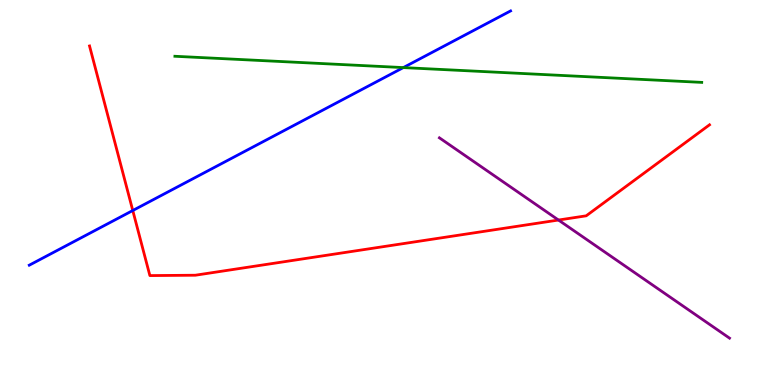[{'lines': ['blue', 'red'], 'intersections': [{'x': 1.71, 'y': 4.53}]}, {'lines': ['green', 'red'], 'intersections': []}, {'lines': ['purple', 'red'], 'intersections': [{'x': 7.21, 'y': 4.28}]}, {'lines': ['blue', 'green'], 'intersections': [{'x': 5.2, 'y': 8.24}]}, {'lines': ['blue', 'purple'], 'intersections': []}, {'lines': ['green', 'purple'], 'intersections': []}]